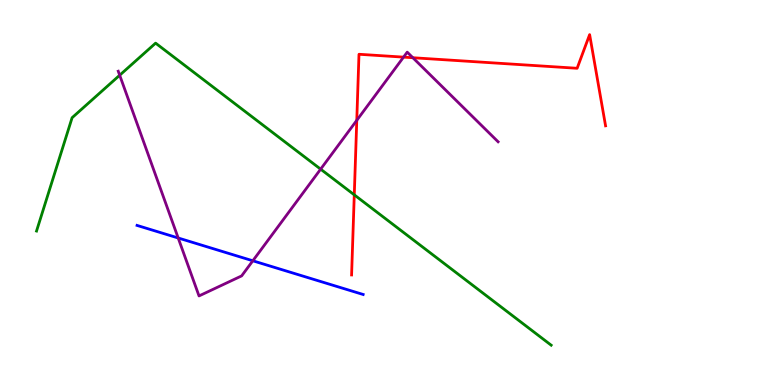[{'lines': ['blue', 'red'], 'intersections': []}, {'lines': ['green', 'red'], 'intersections': [{'x': 4.57, 'y': 4.94}]}, {'lines': ['purple', 'red'], 'intersections': [{'x': 4.6, 'y': 6.87}, {'x': 5.21, 'y': 8.52}, {'x': 5.33, 'y': 8.5}]}, {'lines': ['blue', 'green'], 'intersections': []}, {'lines': ['blue', 'purple'], 'intersections': [{'x': 2.3, 'y': 3.82}, {'x': 3.26, 'y': 3.23}]}, {'lines': ['green', 'purple'], 'intersections': [{'x': 1.54, 'y': 8.05}, {'x': 4.14, 'y': 5.61}]}]